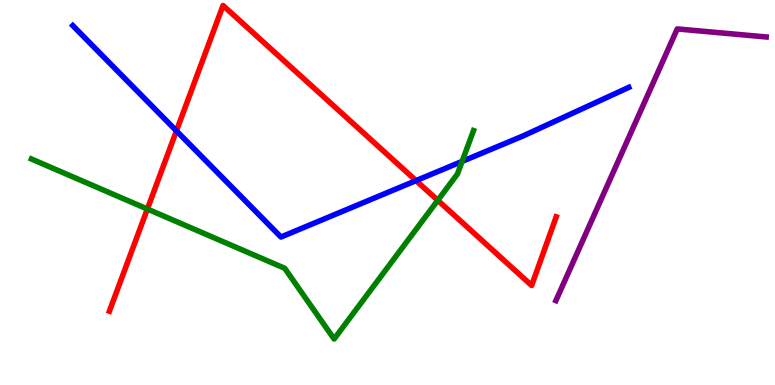[{'lines': ['blue', 'red'], 'intersections': [{'x': 2.28, 'y': 6.6}, {'x': 5.37, 'y': 5.31}]}, {'lines': ['green', 'red'], 'intersections': [{'x': 1.9, 'y': 4.57}, {'x': 5.65, 'y': 4.8}]}, {'lines': ['purple', 'red'], 'intersections': []}, {'lines': ['blue', 'green'], 'intersections': [{'x': 5.96, 'y': 5.81}]}, {'lines': ['blue', 'purple'], 'intersections': []}, {'lines': ['green', 'purple'], 'intersections': []}]